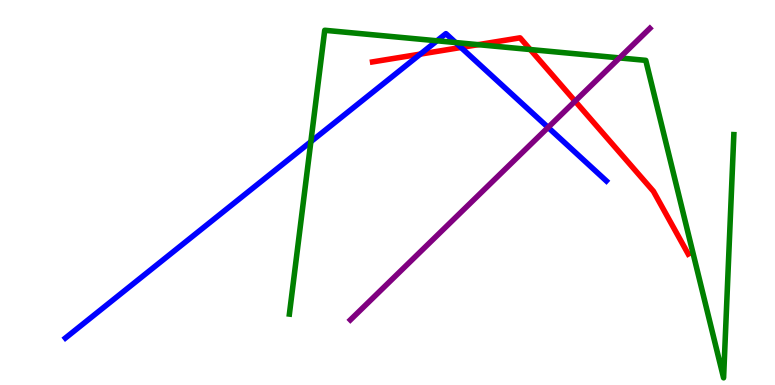[{'lines': ['blue', 'red'], 'intersections': [{'x': 5.42, 'y': 8.59}, {'x': 5.95, 'y': 8.77}]}, {'lines': ['green', 'red'], 'intersections': [{'x': 6.17, 'y': 8.84}, {'x': 6.84, 'y': 8.71}]}, {'lines': ['purple', 'red'], 'intersections': [{'x': 7.42, 'y': 7.37}]}, {'lines': ['blue', 'green'], 'intersections': [{'x': 4.01, 'y': 6.32}, {'x': 5.64, 'y': 8.94}, {'x': 5.88, 'y': 8.89}]}, {'lines': ['blue', 'purple'], 'intersections': [{'x': 7.07, 'y': 6.69}]}, {'lines': ['green', 'purple'], 'intersections': [{'x': 7.99, 'y': 8.5}]}]